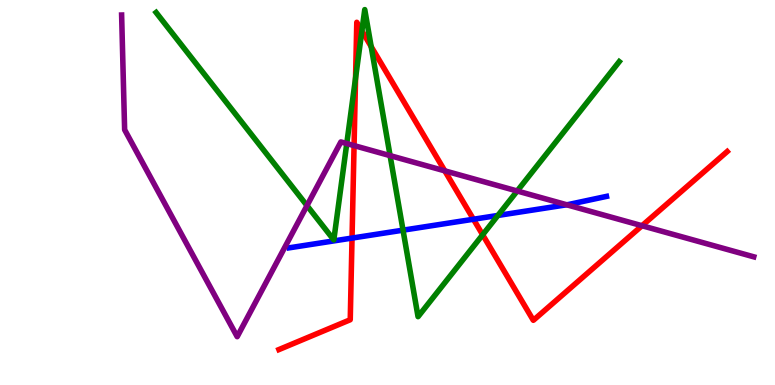[{'lines': ['blue', 'red'], 'intersections': [{'x': 4.54, 'y': 3.82}, {'x': 6.11, 'y': 4.31}]}, {'lines': ['green', 'red'], 'intersections': [{'x': 4.59, 'y': 7.97}, {'x': 4.67, 'y': 9.2}, {'x': 4.79, 'y': 8.79}, {'x': 6.23, 'y': 3.9}]}, {'lines': ['purple', 'red'], 'intersections': [{'x': 4.57, 'y': 6.22}, {'x': 5.74, 'y': 5.56}, {'x': 8.28, 'y': 4.14}]}, {'lines': ['blue', 'green'], 'intersections': [{'x': 5.2, 'y': 4.02}, {'x': 6.42, 'y': 4.4}]}, {'lines': ['blue', 'purple'], 'intersections': [{'x': 7.31, 'y': 4.68}]}, {'lines': ['green', 'purple'], 'intersections': [{'x': 3.96, 'y': 4.66}, {'x': 4.47, 'y': 6.27}, {'x': 5.03, 'y': 5.96}, {'x': 6.67, 'y': 5.04}]}]